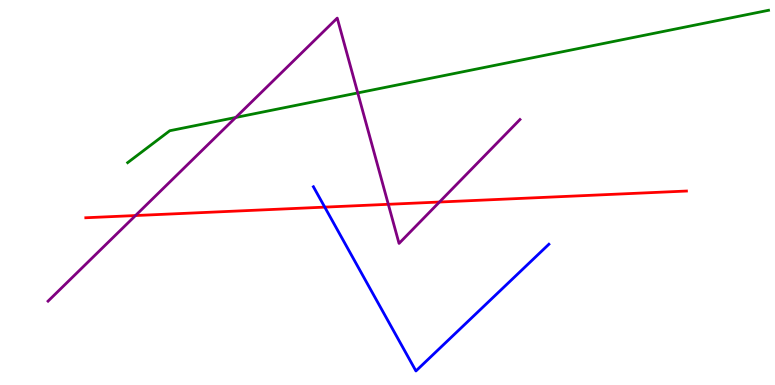[{'lines': ['blue', 'red'], 'intersections': [{'x': 4.19, 'y': 4.62}]}, {'lines': ['green', 'red'], 'intersections': []}, {'lines': ['purple', 'red'], 'intersections': [{'x': 1.75, 'y': 4.4}, {'x': 5.01, 'y': 4.69}, {'x': 5.67, 'y': 4.75}]}, {'lines': ['blue', 'green'], 'intersections': []}, {'lines': ['blue', 'purple'], 'intersections': []}, {'lines': ['green', 'purple'], 'intersections': [{'x': 3.04, 'y': 6.95}, {'x': 4.62, 'y': 7.59}]}]